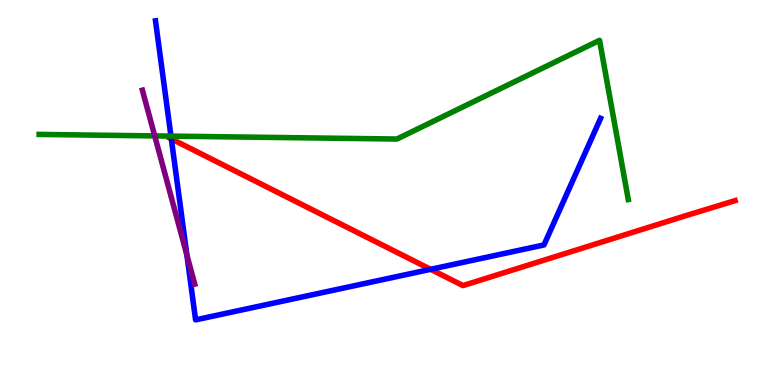[{'lines': ['blue', 'red'], 'intersections': [{'x': 2.21, 'y': 6.39}, {'x': 5.56, 'y': 3.0}]}, {'lines': ['green', 'red'], 'intersections': []}, {'lines': ['purple', 'red'], 'intersections': []}, {'lines': ['blue', 'green'], 'intersections': [{'x': 2.21, 'y': 6.46}]}, {'lines': ['blue', 'purple'], 'intersections': [{'x': 2.41, 'y': 3.37}]}, {'lines': ['green', 'purple'], 'intersections': [{'x': 2.0, 'y': 6.47}]}]